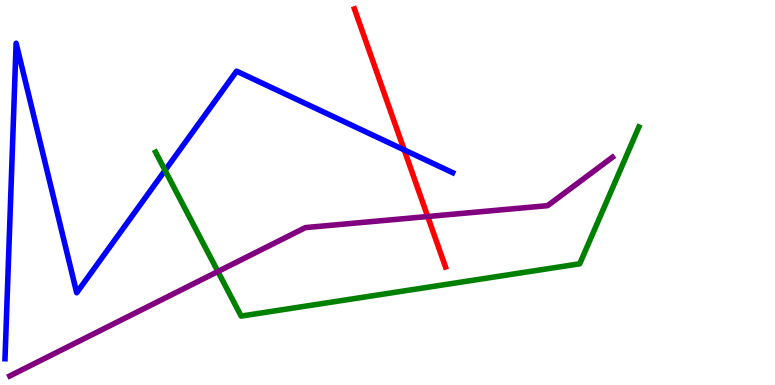[{'lines': ['blue', 'red'], 'intersections': [{'x': 5.22, 'y': 6.11}]}, {'lines': ['green', 'red'], 'intersections': []}, {'lines': ['purple', 'red'], 'intersections': [{'x': 5.52, 'y': 4.38}]}, {'lines': ['blue', 'green'], 'intersections': [{'x': 2.13, 'y': 5.58}]}, {'lines': ['blue', 'purple'], 'intersections': []}, {'lines': ['green', 'purple'], 'intersections': [{'x': 2.81, 'y': 2.95}]}]